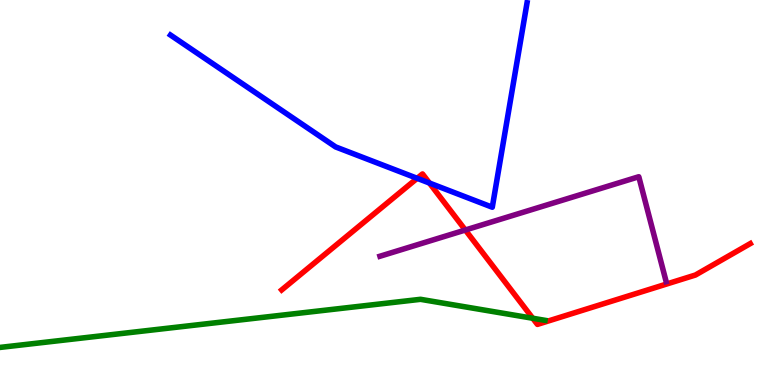[{'lines': ['blue', 'red'], 'intersections': [{'x': 5.38, 'y': 5.37}, {'x': 5.54, 'y': 5.25}]}, {'lines': ['green', 'red'], 'intersections': [{'x': 6.87, 'y': 1.73}]}, {'lines': ['purple', 'red'], 'intersections': [{'x': 6.0, 'y': 4.03}]}, {'lines': ['blue', 'green'], 'intersections': []}, {'lines': ['blue', 'purple'], 'intersections': []}, {'lines': ['green', 'purple'], 'intersections': []}]